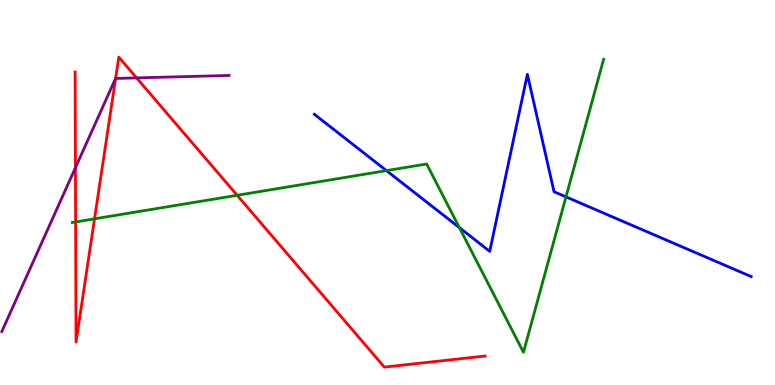[{'lines': ['blue', 'red'], 'intersections': []}, {'lines': ['green', 'red'], 'intersections': [{'x': 0.976, 'y': 4.24}, {'x': 1.22, 'y': 4.32}, {'x': 3.06, 'y': 4.93}]}, {'lines': ['purple', 'red'], 'intersections': [{'x': 0.973, 'y': 5.64}, {'x': 1.49, 'y': 7.96}, {'x': 1.76, 'y': 7.98}]}, {'lines': ['blue', 'green'], 'intersections': [{'x': 4.99, 'y': 5.57}, {'x': 5.93, 'y': 4.09}, {'x': 7.3, 'y': 4.89}]}, {'lines': ['blue', 'purple'], 'intersections': []}, {'lines': ['green', 'purple'], 'intersections': []}]